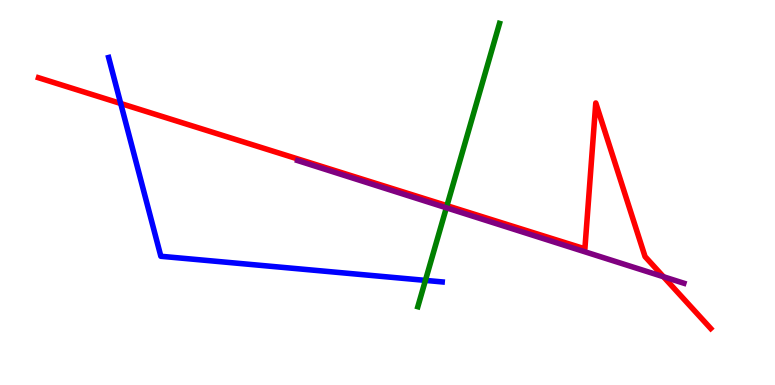[{'lines': ['blue', 'red'], 'intersections': [{'x': 1.56, 'y': 7.31}]}, {'lines': ['green', 'red'], 'intersections': [{'x': 5.77, 'y': 4.66}]}, {'lines': ['purple', 'red'], 'intersections': [{'x': 8.56, 'y': 2.81}]}, {'lines': ['blue', 'green'], 'intersections': [{'x': 5.49, 'y': 2.72}]}, {'lines': ['blue', 'purple'], 'intersections': []}, {'lines': ['green', 'purple'], 'intersections': [{'x': 5.76, 'y': 4.6}]}]